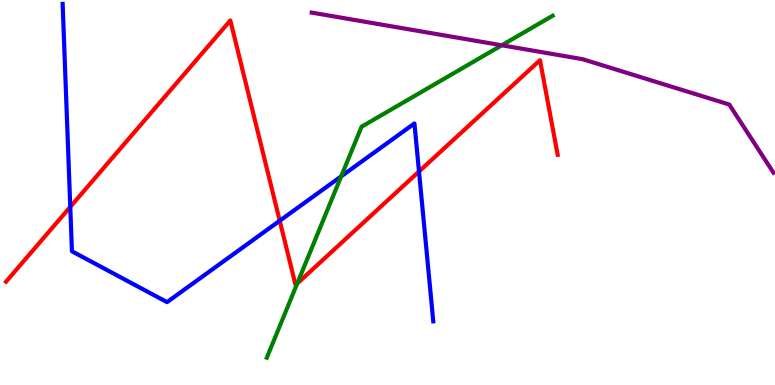[{'lines': ['blue', 'red'], 'intersections': [{'x': 0.907, 'y': 4.63}, {'x': 3.61, 'y': 4.27}, {'x': 5.41, 'y': 5.55}]}, {'lines': ['green', 'red'], 'intersections': [{'x': 3.84, 'y': 2.64}]}, {'lines': ['purple', 'red'], 'intersections': []}, {'lines': ['blue', 'green'], 'intersections': [{'x': 4.4, 'y': 5.42}]}, {'lines': ['blue', 'purple'], 'intersections': []}, {'lines': ['green', 'purple'], 'intersections': [{'x': 6.47, 'y': 8.82}]}]